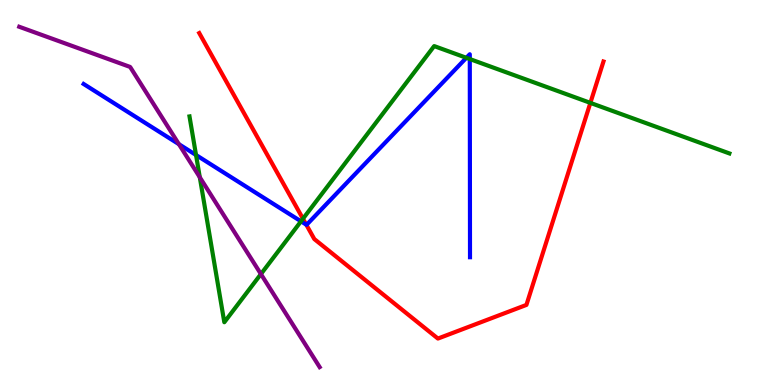[{'lines': ['blue', 'red'], 'intersections': [{'x': 3.95, 'y': 4.16}]}, {'lines': ['green', 'red'], 'intersections': [{'x': 3.91, 'y': 4.32}, {'x': 7.62, 'y': 7.33}]}, {'lines': ['purple', 'red'], 'intersections': []}, {'lines': ['blue', 'green'], 'intersections': [{'x': 2.53, 'y': 5.97}, {'x': 3.88, 'y': 4.25}, {'x': 6.02, 'y': 8.5}, {'x': 6.06, 'y': 8.47}]}, {'lines': ['blue', 'purple'], 'intersections': [{'x': 2.31, 'y': 6.25}]}, {'lines': ['green', 'purple'], 'intersections': [{'x': 2.58, 'y': 5.4}, {'x': 3.37, 'y': 2.88}]}]